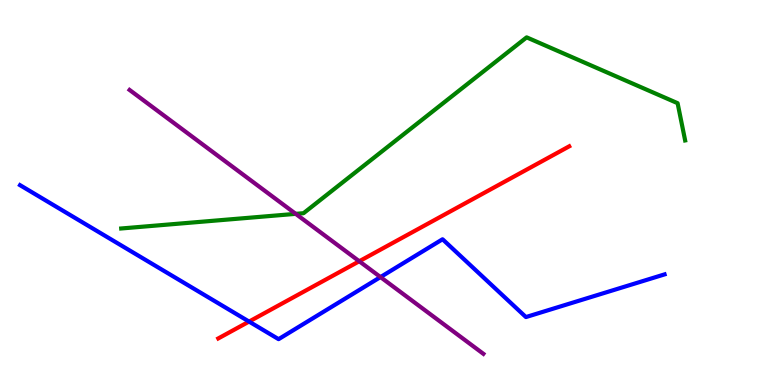[{'lines': ['blue', 'red'], 'intersections': [{'x': 3.21, 'y': 1.65}]}, {'lines': ['green', 'red'], 'intersections': []}, {'lines': ['purple', 'red'], 'intersections': [{'x': 4.64, 'y': 3.21}]}, {'lines': ['blue', 'green'], 'intersections': []}, {'lines': ['blue', 'purple'], 'intersections': [{'x': 4.91, 'y': 2.8}]}, {'lines': ['green', 'purple'], 'intersections': [{'x': 3.82, 'y': 4.45}]}]